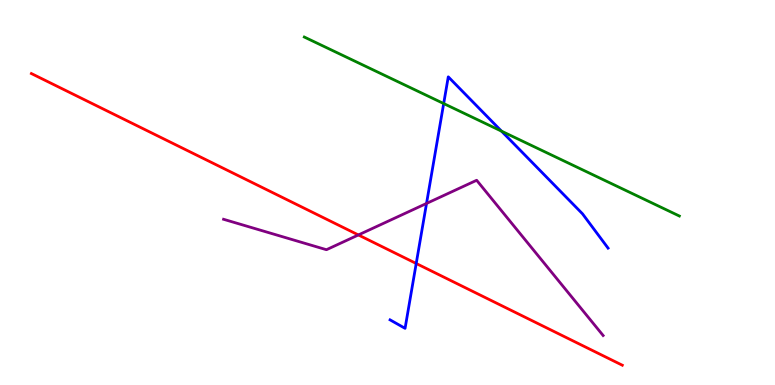[{'lines': ['blue', 'red'], 'intersections': [{'x': 5.37, 'y': 3.16}]}, {'lines': ['green', 'red'], 'intersections': []}, {'lines': ['purple', 'red'], 'intersections': [{'x': 4.62, 'y': 3.9}]}, {'lines': ['blue', 'green'], 'intersections': [{'x': 5.72, 'y': 7.31}, {'x': 6.47, 'y': 6.59}]}, {'lines': ['blue', 'purple'], 'intersections': [{'x': 5.5, 'y': 4.72}]}, {'lines': ['green', 'purple'], 'intersections': []}]